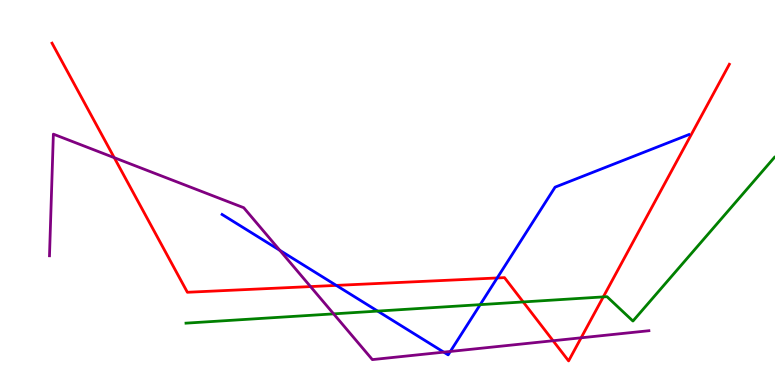[{'lines': ['blue', 'red'], 'intersections': [{'x': 4.34, 'y': 2.59}, {'x': 6.42, 'y': 2.78}]}, {'lines': ['green', 'red'], 'intersections': [{'x': 6.75, 'y': 2.16}, {'x': 7.78, 'y': 2.29}]}, {'lines': ['purple', 'red'], 'intersections': [{'x': 1.47, 'y': 5.9}, {'x': 4.01, 'y': 2.56}, {'x': 7.14, 'y': 1.15}, {'x': 7.5, 'y': 1.23}]}, {'lines': ['blue', 'green'], 'intersections': [{'x': 4.87, 'y': 1.92}, {'x': 6.2, 'y': 2.09}]}, {'lines': ['blue', 'purple'], 'intersections': [{'x': 3.61, 'y': 3.5}, {'x': 5.73, 'y': 0.853}, {'x': 5.81, 'y': 0.871}]}, {'lines': ['green', 'purple'], 'intersections': [{'x': 4.3, 'y': 1.85}]}]